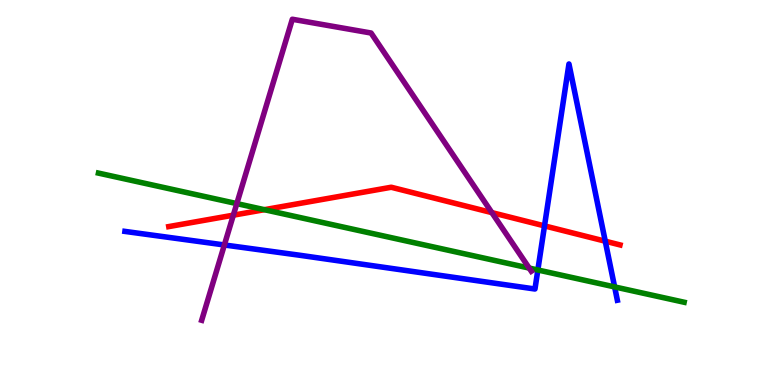[{'lines': ['blue', 'red'], 'intersections': [{'x': 7.03, 'y': 4.13}, {'x': 7.81, 'y': 3.74}]}, {'lines': ['green', 'red'], 'intersections': [{'x': 3.41, 'y': 4.55}]}, {'lines': ['purple', 'red'], 'intersections': [{'x': 3.01, 'y': 4.41}, {'x': 6.35, 'y': 4.48}]}, {'lines': ['blue', 'green'], 'intersections': [{'x': 6.94, 'y': 2.99}, {'x': 7.93, 'y': 2.55}]}, {'lines': ['blue', 'purple'], 'intersections': [{'x': 2.9, 'y': 3.64}]}, {'lines': ['green', 'purple'], 'intersections': [{'x': 3.06, 'y': 4.71}, {'x': 6.83, 'y': 3.04}]}]